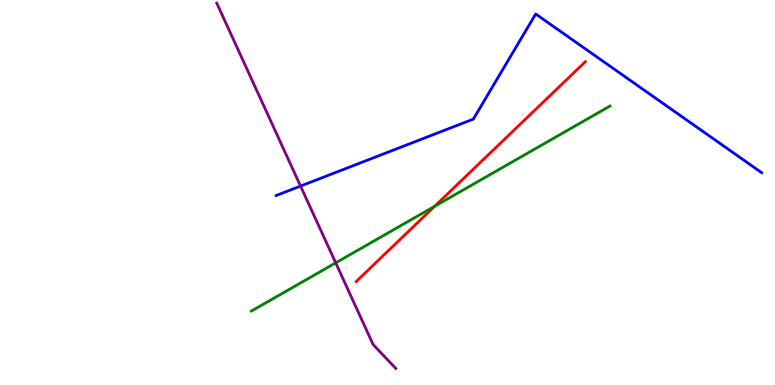[{'lines': ['blue', 'red'], 'intersections': []}, {'lines': ['green', 'red'], 'intersections': [{'x': 5.61, 'y': 4.64}]}, {'lines': ['purple', 'red'], 'intersections': []}, {'lines': ['blue', 'green'], 'intersections': []}, {'lines': ['blue', 'purple'], 'intersections': [{'x': 3.88, 'y': 5.17}]}, {'lines': ['green', 'purple'], 'intersections': [{'x': 4.33, 'y': 3.17}]}]